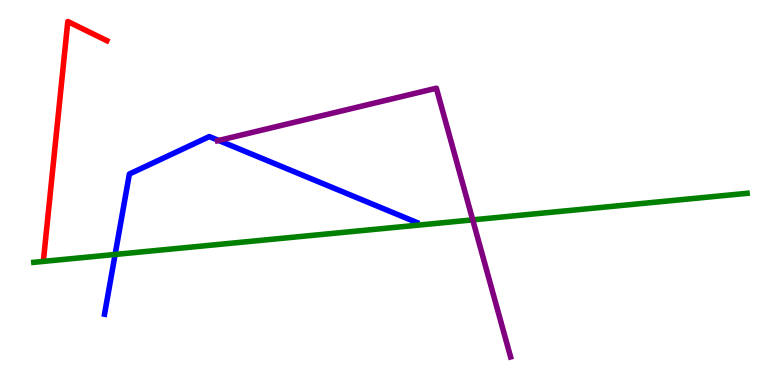[{'lines': ['blue', 'red'], 'intersections': []}, {'lines': ['green', 'red'], 'intersections': []}, {'lines': ['purple', 'red'], 'intersections': []}, {'lines': ['blue', 'green'], 'intersections': [{'x': 1.49, 'y': 3.39}]}, {'lines': ['blue', 'purple'], 'intersections': [{'x': 2.82, 'y': 6.35}]}, {'lines': ['green', 'purple'], 'intersections': [{'x': 6.1, 'y': 4.29}]}]